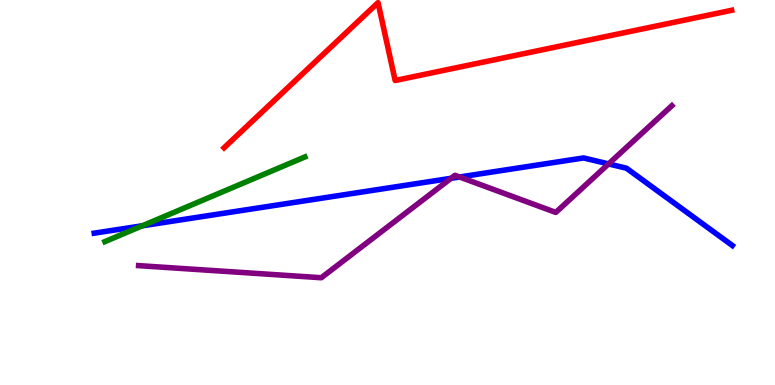[{'lines': ['blue', 'red'], 'intersections': []}, {'lines': ['green', 'red'], 'intersections': []}, {'lines': ['purple', 'red'], 'intersections': []}, {'lines': ['blue', 'green'], 'intersections': [{'x': 1.84, 'y': 4.14}]}, {'lines': ['blue', 'purple'], 'intersections': [{'x': 5.82, 'y': 5.37}, {'x': 5.93, 'y': 5.4}, {'x': 7.85, 'y': 5.74}]}, {'lines': ['green', 'purple'], 'intersections': []}]